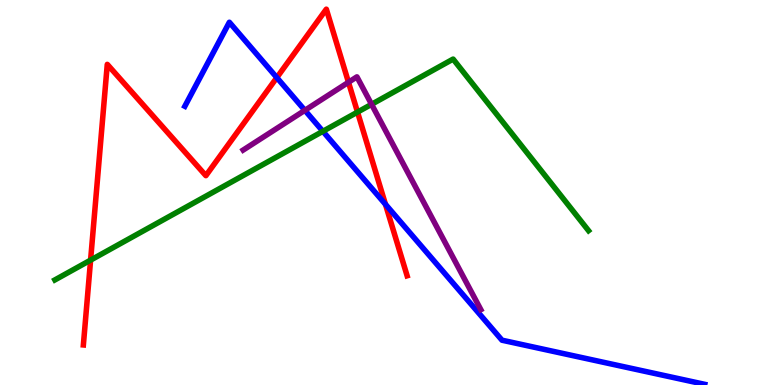[{'lines': ['blue', 'red'], 'intersections': [{'x': 3.57, 'y': 7.98}, {'x': 4.97, 'y': 4.69}]}, {'lines': ['green', 'red'], 'intersections': [{'x': 1.17, 'y': 3.24}, {'x': 4.61, 'y': 7.09}]}, {'lines': ['purple', 'red'], 'intersections': [{'x': 4.5, 'y': 7.86}]}, {'lines': ['blue', 'green'], 'intersections': [{'x': 4.17, 'y': 6.59}]}, {'lines': ['blue', 'purple'], 'intersections': [{'x': 3.93, 'y': 7.13}]}, {'lines': ['green', 'purple'], 'intersections': [{'x': 4.79, 'y': 7.29}]}]